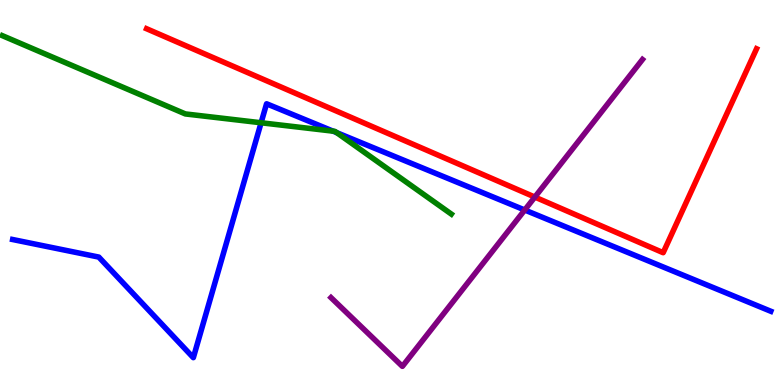[{'lines': ['blue', 'red'], 'intersections': []}, {'lines': ['green', 'red'], 'intersections': []}, {'lines': ['purple', 'red'], 'intersections': [{'x': 6.9, 'y': 4.88}]}, {'lines': ['blue', 'green'], 'intersections': [{'x': 3.37, 'y': 6.81}, {'x': 4.3, 'y': 6.59}, {'x': 4.34, 'y': 6.56}]}, {'lines': ['blue', 'purple'], 'intersections': [{'x': 6.77, 'y': 4.55}]}, {'lines': ['green', 'purple'], 'intersections': []}]